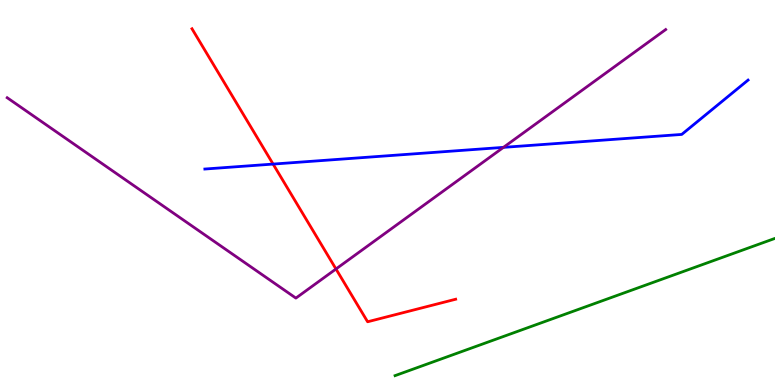[{'lines': ['blue', 'red'], 'intersections': [{'x': 3.52, 'y': 5.74}]}, {'lines': ['green', 'red'], 'intersections': []}, {'lines': ['purple', 'red'], 'intersections': [{'x': 4.34, 'y': 3.01}]}, {'lines': ['blue', 'green'], 'intersections': []}, {'lines': ['blue', 'purple'], 'intersections': [{'x': 6.5, 'y': 6.17}]}, {'lines': ['green', 'purple'], 'intersections': []}]